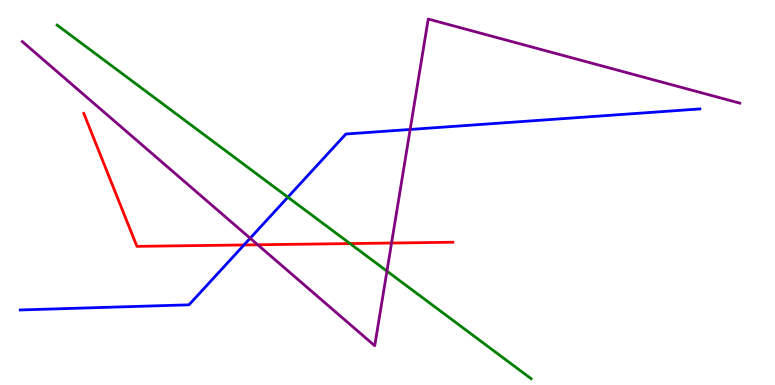[{'lines': ['blue', 'red'], 'intersections': [{'x': 3.15, 'y': 3.64}]}, {'lines': ['green', 'red'], 'intersections': [{'x': 4.52, 'y': 3.67}]}, {'lines': ['purple', 'red'], 'intersections': [{'x': 3.33, 'y': 3.64}, {'x': 5.05, 'y': 3.69}]}, {'lines': ['blue', 'green'], 'intersections': [{'x': 3.71, 'y': 4.88}]}, {'lines': ['blue', 'purple'], 'intersections': [{'x': 3.23, 'y': 3.81}, {'x': 5.29, 'y': 6.64}]}, {'lines': ['green', 'purple'], 'intersections': [{'x': 4.99, 'y': 2.96}]}]